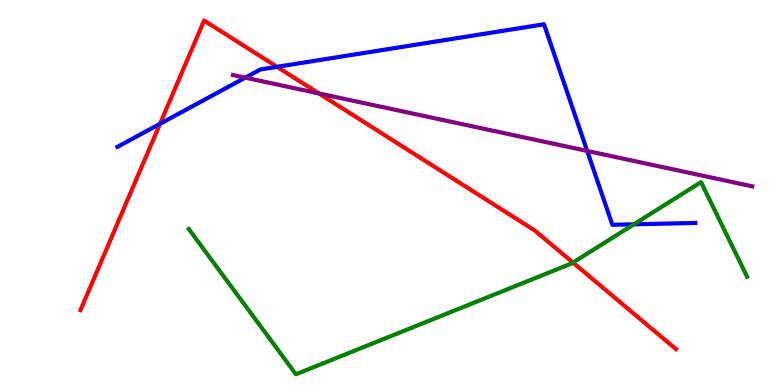[{'lines': ['blue', 'red'], 'intersections': [{'x': 2.06, 'y': 6.78}, {'x': 3.57, 'y': 8.26}]}, {'lines': ['green', 'red'], 'intersections': [{'x': 7.39, 'y': 3.18}]}, {'lines': ['purple', 'red'], 'intersections': [{'x': 4.12, 'y': 7.57}]}, {'lines': ['blue', 'green'], 'intersections': [{'x': 8.18, 'y': 4.17}]}, {'lines': ['blue', 'purple'], 'intersections': [{'x': 3.16, 'y': 7.98}, {'x': 7.58, 'y': 6.08}]}, {'lines': ['green', 'purple'], 'intersections': []}]